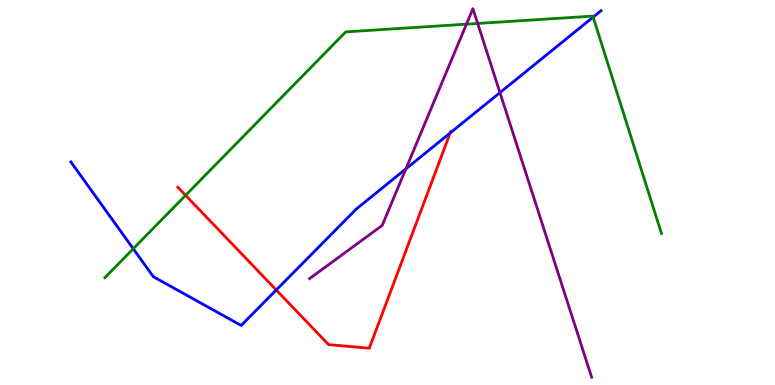[{'lines': ['blue', 'red'], 'intersections': [{'x': 3.56, 'y': 2.47}, {'x': 5.81, 'y': 6.55}]}, {'lines': ['green', 'red'], 'intersections': [{'x': 2.39, 'y': 4.93}]}, {'lines': ['purple', 'red'], 'intersections': []}, {'lines': ['blue', 'green'], 'intersections': [{'x': 1.72, 'y': 3.54}, {'x': 7.65, 'y': 9.56}]}, {'lines': ['blue', 'purple'], 'intersections': [{'x': 5.24, 'y': 5.61}, {'x': 6.45, 'y': 7.59}]}, {'lines': ['green', 'purple'], 'intersections': [{'x': 6.02, 'y': 9.37}, {'x': 6.16, 'y': 9.39}]}]